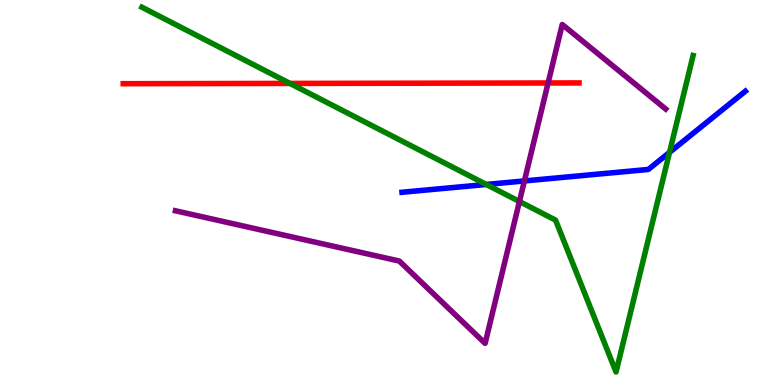[{'lines': ['blue', 'red'], 'intersections': []}, {'lines': ['green', 'red'], 'intersections': [{'x': 3.74, 'y': 7.83}]}, {'lines': ['purple', 'red'], 'intersections': [{'x': 7.07, 'y': 7.84}]}, {'lines': ['blue', 'green'], 'intersections': [{'x': 6.27, 'y': 5.21}, {'x': 8.64, 'y': 6.04}]}, {'lines': ['blue', 'purple'], 'intersections': [{'x': 6.77, 'y': 5.3}]}, {'lines': ['green', 'purple'], 'intersections': [{'x': 6.7, 'y': 4.77}]}]